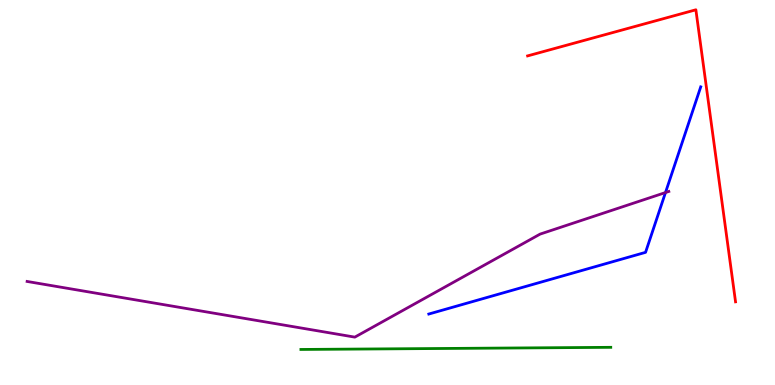[{'lines': ['blue', 'red'], 'intersections': []}, {'lines': ['green', 'red'], 'intersections': []}, {'lines': ['purple', 'red'], 'intersections': []}, {'lines': ['blue', 'green'], 'intersections': []}, {'lines': ['blue', 'purple'], 'intersections': [{'x': 8.59, 'y': 5.0}]}, {'lines': ['green', 'purple'], 'intersections': []}]